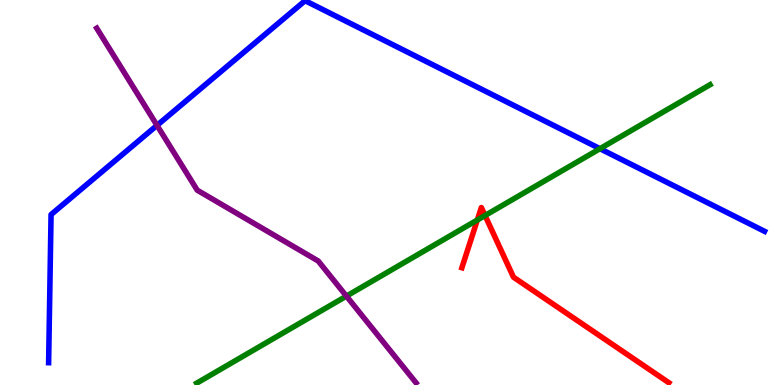[{'lines': ['blue', 'red'], 'intersections': []}, {'lines': ['green', 'red'], 'intersections': [{'x': 6.16, 'y': 4.29}, {'x': 6.26, 'y': 4.4}]}, {'lines': ['purple', 'red'], 'intersections': []}, {'lines': ['blue', 'green'], 'intersections': [{'x': 7.74, 'y': 6.14}]}, {'lines': ['blue', 'purple'], 'intersections': [{'x': 2.03, 'y': 6.74}]}, {'lines': ['green', 'purple'], 'intersections': [{'x': 4.47, 'y': 2.31}]}]